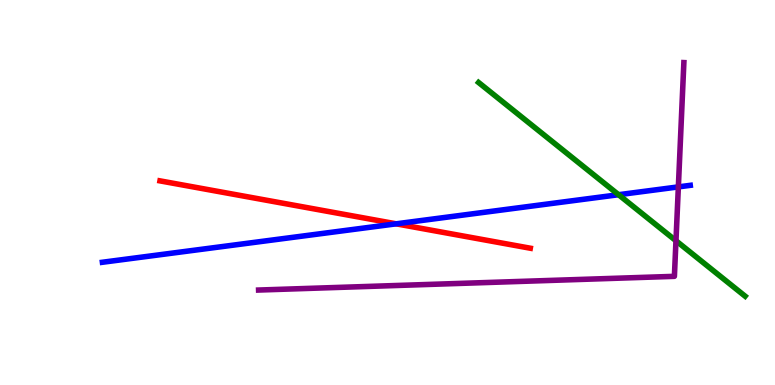[{'lines': ['blue', 'red'], 'intersections': [{'x': 5.11, 'y': 4.19}]}, {'lines': ['green', 'red'], 'intersections': []}, {'lines': ['purple', 'red'], 'intersections': []}, {'lines': ['blue', 'green'], 'intersections': [{'x': 7.98, 'y': 4.94}]}, {'lines': ['blue', 'purple'], 'intersections': [{'x': 8.75, 'y': 5.15}]}, {'lines': ['green', 'purple'], 'intersections': [{'x': 8.72, 'y': 3.75}]}]